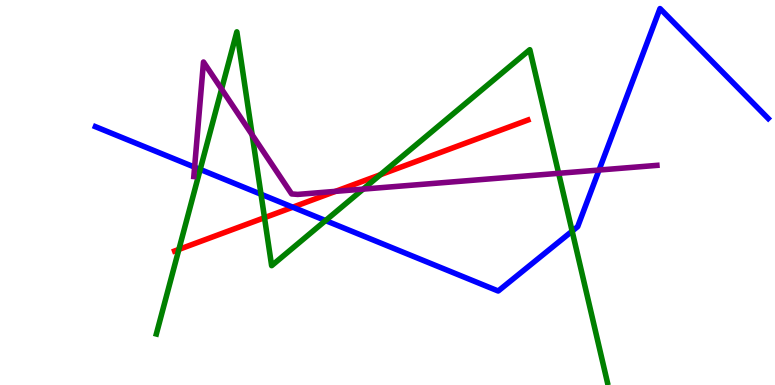[{'lines': ['blue', 'red'], 'intersections': [{'x': 3.78, 'y': 4.62}]}, {'lines': ['green', 'red'], 'intersections': [{'x': 2.31, 'y': 3.52}, {'x': 3.41, 'y': 4.35}, {'x': 4.91, 'y': 5.46}]}, {'lines': ['purple', 'red'], 'intersections': [{'x': 4.33, 'y': 5.03}]}, {'lines': ['blue', 'green'], 'intersections': [{'x': 2.58, 'y': 5.6}, {'x': 3.37, 'y': 4.96}, {'x': 4.2, 'y': 4.27}, {'x': 7.38, 'y': 4.0}]}, {'lines': ['blue', 'purple'], 'intersections': [{'x': 2.51, 'y': 5.66}, {'x': 7.73, 'y': 5.58}]}, {'lines': ['green', 'purple'], 'intersections': [{'x': 2.86, 'y': 7.69}, {'x': 3.25, 'y': 6.5}, {'x': 4.69, 'y': 5.09}, {'x': 7.21, 'y': 5.5}]}]